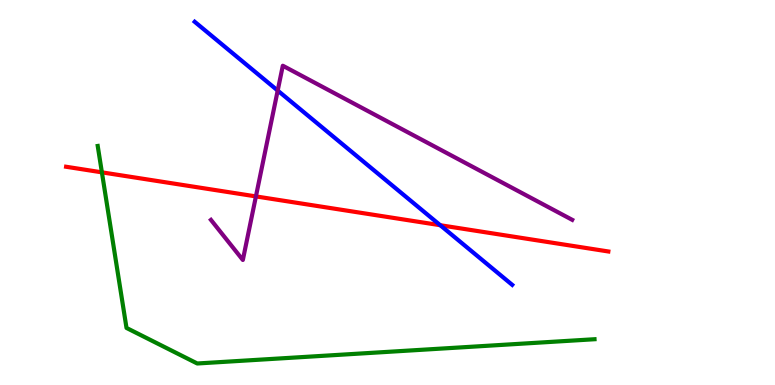[{'lines': ['blue', 'red'], 'intersections': [{'x': 5.68, 'y': 4.15}]}, {'lines': ['green', 'red'], 'intersections': [{'x': 1.31, 'y': 5.52}]}, {'lines': ['purple', 'red'], 'intersections': [{'x': 3.3, 'y': 4.9}]}, {'lines': ['blue', 'green'], 'intersections': []}, {'lines': ['blue', 'purple'], 'intersections': [{'x': 3.58, 'y': 7.65}]}, {'lines': ['green', 'purple'], 'intersections': []}]